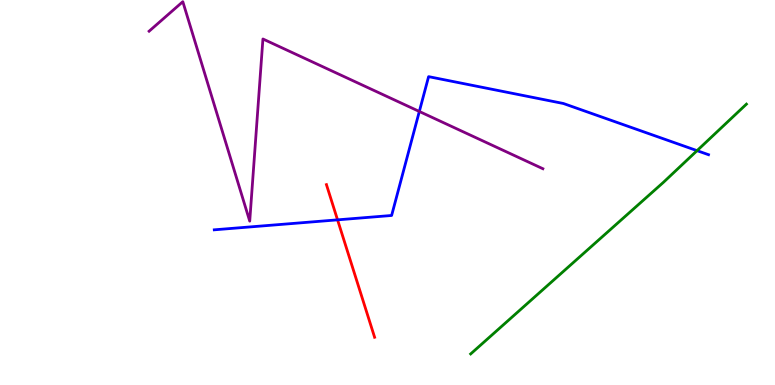[{'lines': ['blue', 'red'], 'intersections': [{'x': 4.36, 'y': 4.29}]}, {'lines': ['green', 'red'], 'intersections': []}, {'lines': ['purple', 'red'], 'intersections': []}, {'lines': ['blue', 'green'], 'intersections': [{'x': 8.99, 'y': 6.09}]}, {'lines': ['blue', 'purple'], 'intersections': [{'x': 5.41, 'y': 7.1}]}, {'lines': ['green', 'purple'], 'intersections': []}]